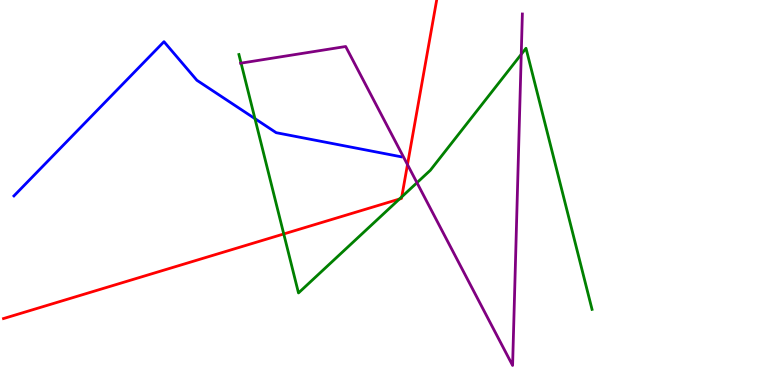[{'lines': ['blue', 'red'], 'intersections': []}, {'lines': ['green', 'red'], 'intersections': [{'x': 3.66, 'y': 3.92}, {'x': 5.15, 'y': 4.83}, {'x': 5.18, 'y': 4.89}]}, {'lines': ['purple', 'red'], 'intersections': [{'x': 5.26, 'y': 5.72}]}, {'lines': ['blue', 'green'], 'intersections': [{'x': 3.29, 'y': 6.92}]}, {'lines': ['blue', 'purple'], 'intersections': []}, {'lines': ['green', 'purple'], 'intersections': [{'x': 3.11, 'y': 8.36}, {'x': 5.38, 'y': 5.25}, {'x': 6.73, 'y': 8.59}]}]